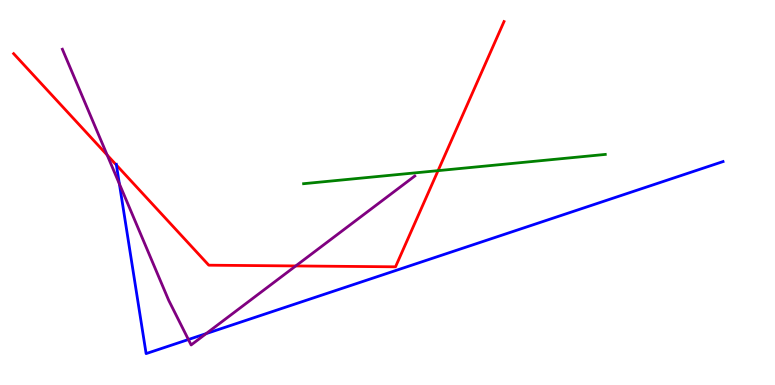[{'lines': ['blue', 'red'], 'intersections': [{'x': 1.5, 'y': 5.71}]}, {'lines': ['green', 'red'], 'intersections': [{'x': 5.65, 'y': 5.57}]}, {'lines': ['purple', 'red'], 'intersections': [{'x': 1.38, 'y': 5.97}, {'x': 3.82, 'y': 3.09}]}, {'lines': ['blue', 'green'], 'intersections': []}, {'lines': ['blue', 'purple'], 'intersections': [{'x': 1.54, 'y': 5.22}, {'x': 2.43, 'y': 1.18}, {'x': 2.66, 'y': 1.33}]}, {'lines': ['green', 'purple'], 'intersections': []}]